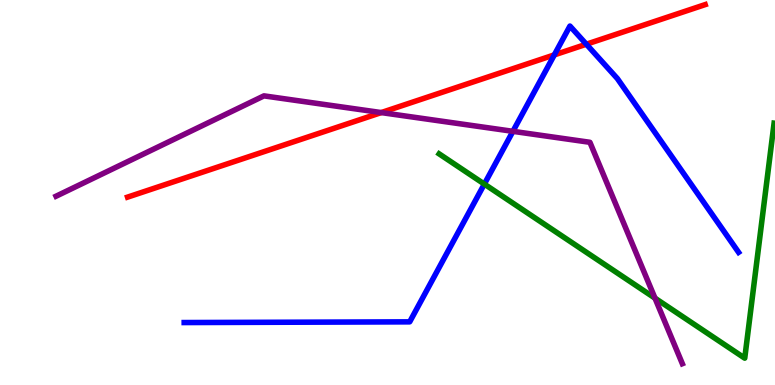[{'lines': ['blue', 'red'], 'intersections': [{'x': 7.15, 'y': 8.57}, {'x': 7.57, 'y': 8.85}]}, {'lines': ['green', 'red'], 'intersections': []}, {'lines': ['purple', 'red'], 'intersections': [{'x': 4.92, 'y': 7.08}]}, {'lines': ['blue', 'green'], 'intersections': [{'x': 6.25, 'y': 5.22}]}, {'lines': ['blue', 'purple'], 'intersections': [{'x': 6.62, 'y': 6.59}]}, {'lines': ['green', 'purple'], 'intersections': [{'x': 8.45, 'y': 2.26}]}]